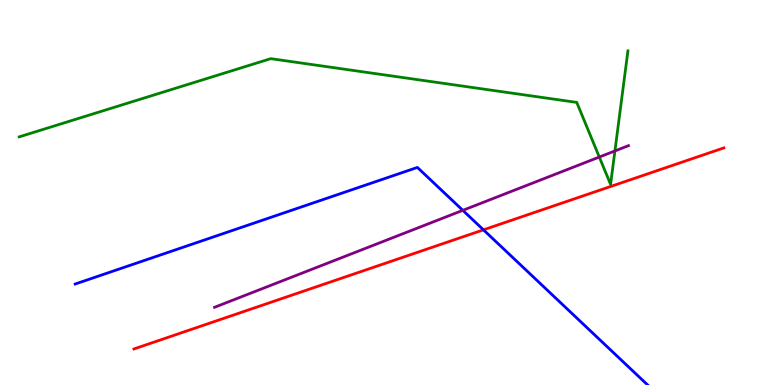[{'lines': ['blue', 'red'], 'intersections': [{'x': 6.24, 'y': 4.03}]}, {'lines': ['green', 'red'], 'intersections': []}, {'lines': ['purple', 'red'], 'intersections': []}, {'lines': ['blue', 'green'], 'intersections': []}, {'lines': ['blue', 'purple'], 'intersections': [{'x': 5.97, 'y': 4.54}]}, {'lines': ['green', 'purple'], 'intersections': [{'x': 7.73, 'y': 5.92}, {'x': 7.93, 'y': 6.08}]}]